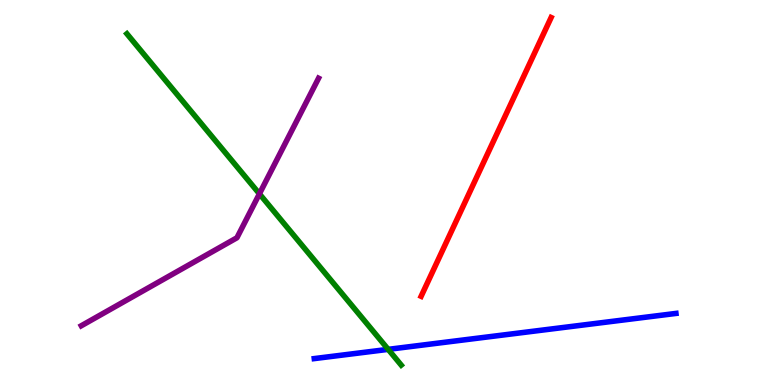[{'lines': ['blue', 'red'], 'intersections': []}, {'lines': ['green', 'red'], 'intersections': []}, {'lines': ['purple', 'red'], 'intersections': []}, {'lines': ['blue', 'green'], 'intersections': [{'x': 5.01, 'y': 0.926}]}, {'lines': ['blue', 'purple'], 'intersections': []}, {'lines': ['green', 'purple'], 'intersections': [{'x': 3.35, 'y': 4.97}]}]